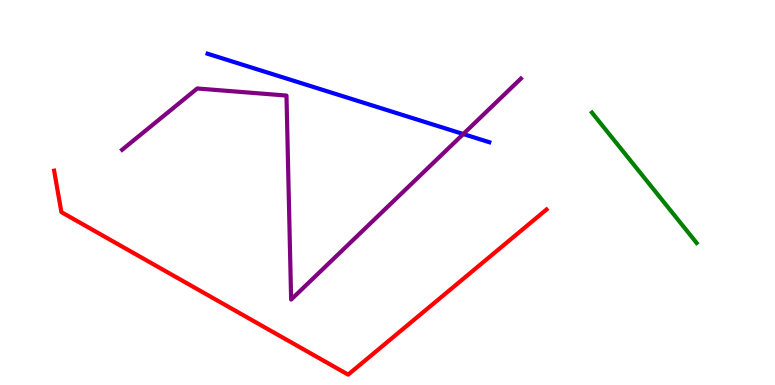[{'lines': ['blue', 'red'], 'intersections': []}, {'lines': ['green', 'red'], 'intersections': []}, {'lines': ['purple', 'red'], 'intersections': []}, {'lines': ['blue', 'green'], 'intersections': []}, {'lines': ['blue', 'purple'], 'intersections': [{'x': 5.98, 'y': 6.52}]}, {'lines': ['green', 'purple'], 'intersections': []}]